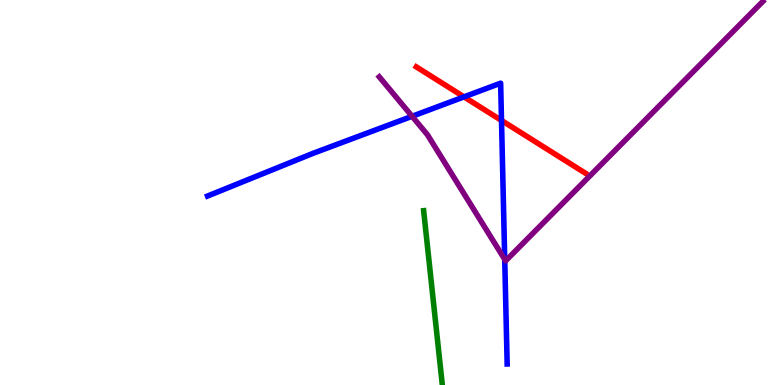[{'lines': ['blue', 'red'], 'intersections': [{'x': 5.99, 'y': 7.48}, {'x': 6.47, 'y': 6.87}]}, {'lines': ['green', 'red'], 'intersections': []}, {'lines': ['purple', 'red'], 'intersections': []}, {'lines': ['blue', 'green'], 'intersections': []}, {'lines': ['blue', 'purple'], 'intersections': [{'x': 5.32, 'y': 6.98}, {'x': 6.51, 'y': 3.26}]}, {'lines': ['green', 'purple'], 'intersections': []}]